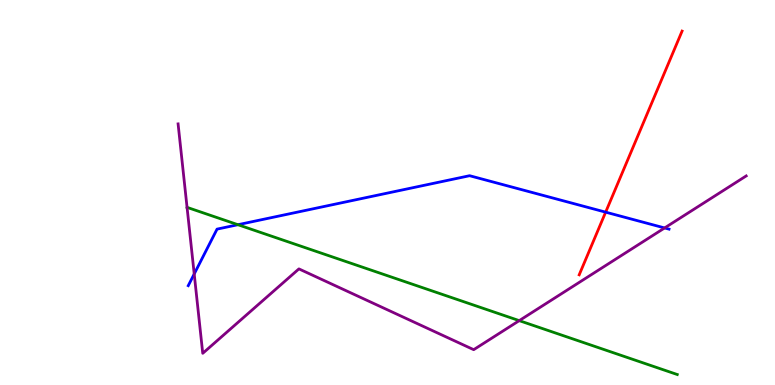[{'lines': ['blue', 'red'], 'intersections': [{'x': 7.81, 'y': 4.49}]}, {'lines': ['green', 'red'], 'intersections': []}, {'lines': ['purple', 'red'], 'intersections': []}, {'lines': ['blue', 'green'], 'intersections': [{'x': 3.07, 'y': 4.16}]}, {'lines': ['blue', 'purple'], 'intersections': [{'x': 2.51, 'y': 2.88}, {'x': 8.58, 'y': 4.08}]}, {'lines': ['green', 'purple'], 'intersections': [{'x': 6.7, 'y': 1.67}]}]